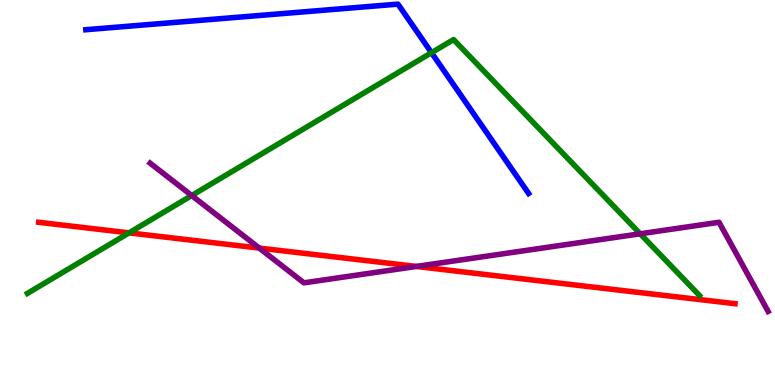[{'lines': ['blue', 'red'], 'intersections': []}, {'lines': ['green', 'red'], 'intersections': [{'x': 1.67, 'y': 3.95}]}, {'lines': ['purple', 'red'], 'intersections': [{'x': 3.35, 'y': 3.56}, {'x': 5.37, 'y': 3.08}]}, {'lines': ['blue', 'green'], 'intersections': [{'x': 5.57, 'y': 8.63}]}, {'lines': ['blue', 'purple'], 'intersections': []}, {'lines': ['green', 'purple'], 'intersections': [{'x': 2.47, 'y': 4.92}, {'x': 8.26, 'y': 3.93}]}]